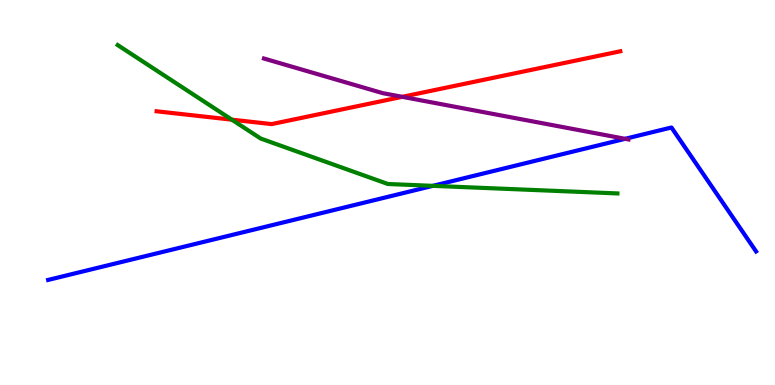[{'lines': ['blue', 'red'], 'intersections': []}, {'lines': ['green', 'red'], 'intersections': [{'x': 2.99, 'y': 6.89}]}, {'lines': ['purple', 'red'], 'intersections': [{'x': 5.19, 'y': 7.49}]}, {'lines': ['blue', 'green'], 'intersections': [{'x': 5.59, 'y': 5.17}]}, {'lines': ['blue', 'purple'], 'intersections': [{'x': 8.07, 'y': 6.39}]}, {'lines': ['green', 'purple'], 'intersections': []}]